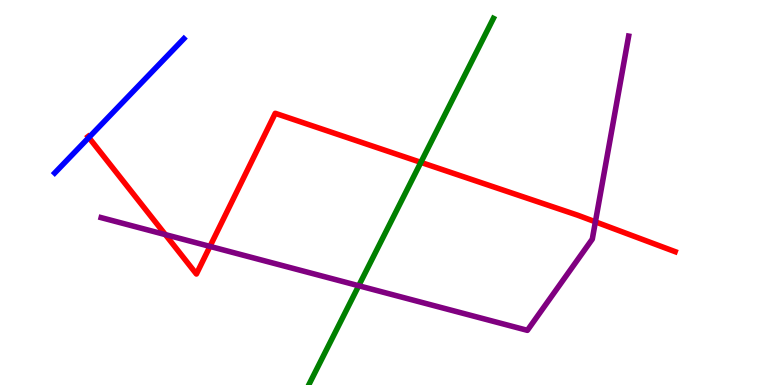[{'lines': ['blue', 'red'], 'intersections': [{'x': 1.15, 'y': 6.43}]}, {'lines': ['green', 'red'], 'intersections': [{'x': 5.43, 'y': 5.78}]}, {'lines': ['purple', 'red'], 'intersections': [{'x': 2.13, 'y': 3.91}, {'x': 2.71, 'y': 3.6}, {'x': 7.68, 'y': 4.24}]}, {'lines': ['blue', 'green'], 'intersections': []}, {'lines': ['blue', 'purple'], 'intersections': []}, {'lines': ['green', 'purple'], 'intersections': [{'x': 4.63, 'y': 2.58}]}]